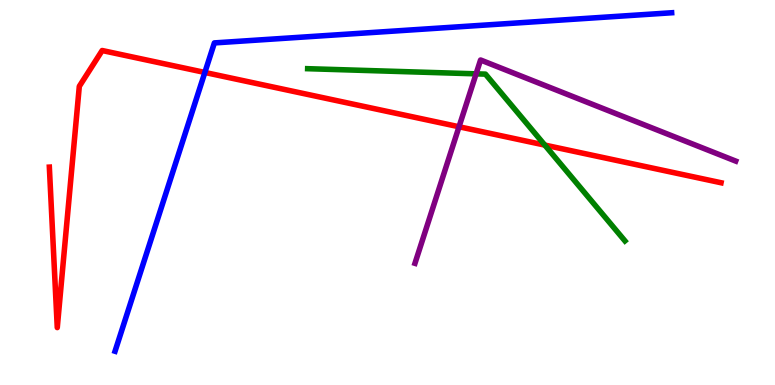[{'lines': ['blue', 'red'], 'intersections': [{'x': 2.64, 'y': 8.12}]}, {'lines': ['green', 'red'], 'intersections': [{'x': 7.03, 'y': 6.23}]}, {'lines': ['purple', 'red'], 'intersections': [{'x': 5.92, 'y': 6.71}]}, {'lines': ['blue', 'green'], 'intersections': []}, {'lines': ['blue', 'purple'], 'intersections': []}, {'lines': ['green', 'purple'], 'intersections': [{'x': 6.14, 'y': 8.08}]}]